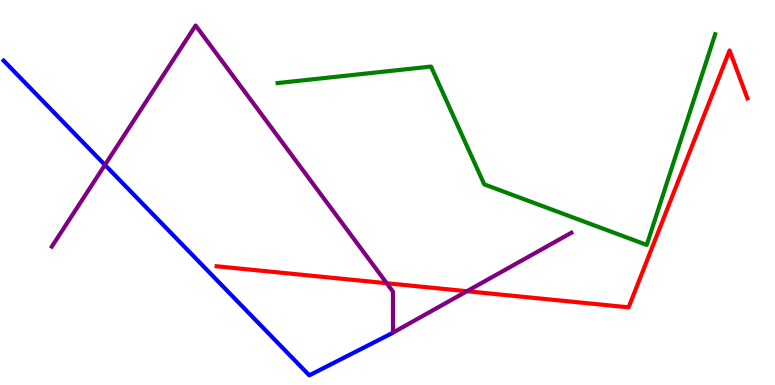[{'lines': ['blue', 'red'], 'intersections': []}, {'lines': ['green', 'red'], 'intersections': []}, {'lines': ['purple', 'red'], 'intersections': [{'x': 4.99, 'y': 2.64}, {'x': 6.02, 'y': 2.44}]}, {'lines': ['blue', 'green'], 'intersections': []}, {'lines': ['blue', 'purple'], 'intersections': [{'x': 1.35, 'y': 5.72}]}, {'lines': ['green', 'purple'], 'intersections': []}]